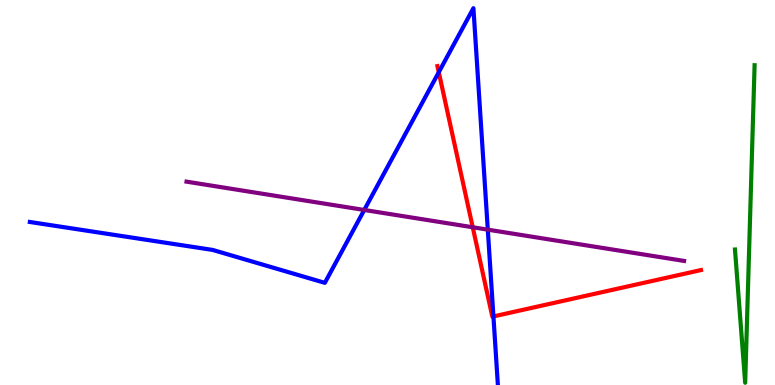[{'lines': ['blue', 'red'], 'intersections': [{'x': 5.66, 'y': 8.12}, {'x': 6.37, 'y': 1.78}]}, {'lines': ['green', 'red'], 'intersections': []}, {'lines': ['purple', 'red'], 'intersections': [{'x': 6.1, 'y': 4.1}]}, {'lines': ['blue', 'green'], 'intersections': []}, {'lines': ['blue', 'purple'], 'intersections': [{'x': 4.7, 'y': 4.55}, {'x': 6.29, 'y': 4.03}]}, {'lines': ['green', 'purple'], 'intersections': []}]